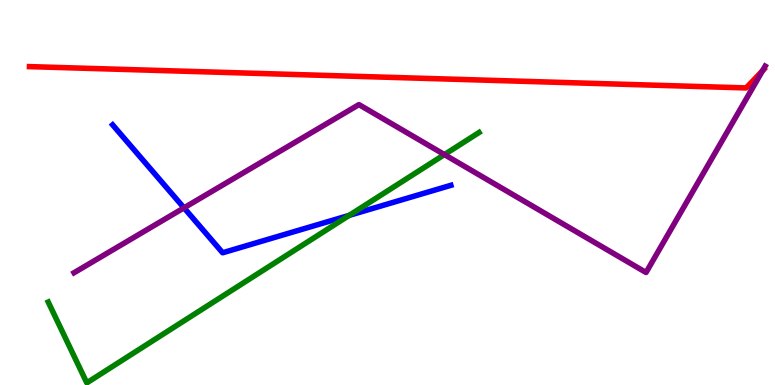[{'lines': ['blue', 'red'], 'intersections': []}, {'lines': ['green', 'red'], 'intersections': []}, {'lines': ['purple', 'red'], 'intersections': [{'x': 9.84, 'y': 8.16}]}, {'lines': ['blue', 'green'], 'intersections': [{'x': 4.51, 'y': 4.41}]}, {'lines': ['blue', 'purple'], 'intersections': [{'x': 2.37, 'y': 4.6}]}, {'lines': ['green', 'purple'], 'intersections': [{'x': 5.73, 'y': 5.98}]}]